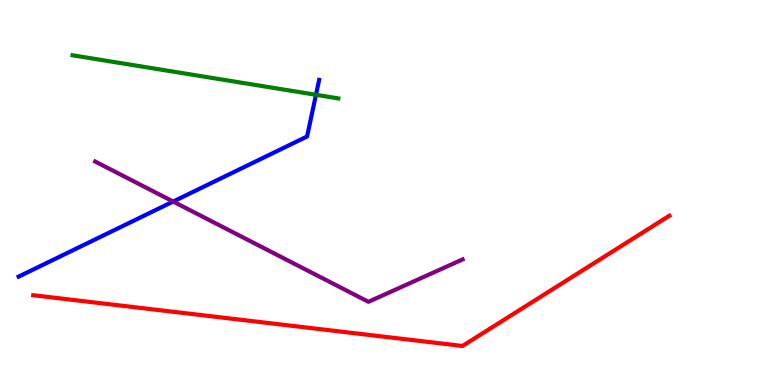[{'lines': ['blue', 'red'], 'intersections': []}, {'lines': ['green', 'red'], 'intersections': []}, {'lines': ['purple', 'red'], 'intersections': []}, {'lines': ['blue', 'green'], 'intersections': [{'x': 4.08, 'y': 7.54}]}, {'lines': ['blue', 'purple'], 'intersections': [{'x': 2.23, 'y': 4.76}]}, {'lines': ['green', 'purple'], 'intersections': []}]